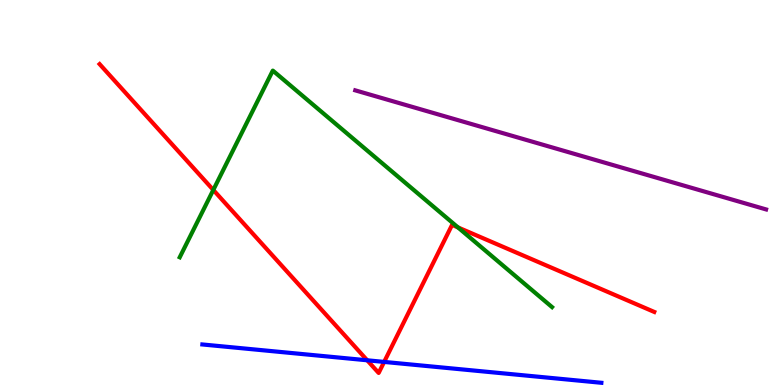[{'lines': ['blue', 'red'], 'intersections': [{'x': 4.74, 'y': 0.642}, {'x': 4.96, 'y': 0.6}]}, {'lines': ['green', 'red'], 'intersections': [{'x': 2.75, 'y': 5.07}, {'x': 5.91, 'y': 4.09}]}, {'lines': ['purple', 'red'], 'intersections': []}, {'lines': ['blue', 'green'], 'intersections': []}, {'lines': ['blue', 'purple'], 'intersections': []}, {'lines': ['green', 'purple'], 'intersections': []}]